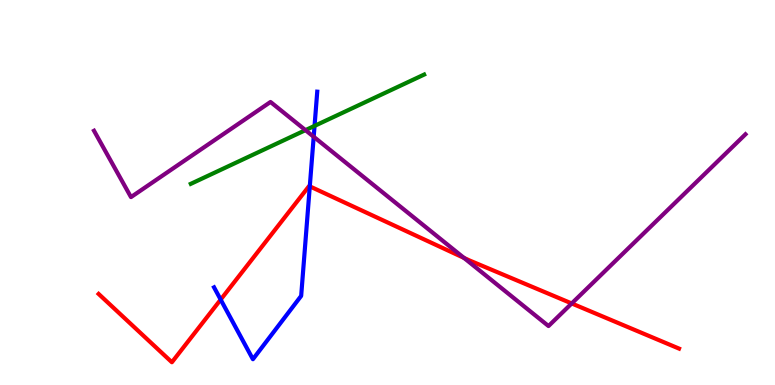[{'lines': ['blue', 'red'], 'intersections': [{'x': 2.85, 'y': 2.22}, {'x': 4.0, 'y': 5.16}]}, {'lines': ['green', 'red'], 'intersections': []}, {'lines': ['purple', 'red'], 'intersections': [{'x': 5.99, 'y': 3.3}, {'x': 7.38, 'y': 2.12}]}, {'lines': ['blue', 'green'], 'intersections': [{'x': 4.06, 'y': 6.73}]}, {'lines': ['blue', 'purple'], 'intersections': [{'x': 4.05, 'y': 6.45}]}, {'lines': ['green', 'purple'], 'intersections': [{'x': 3.94, 'y': 6.62}]}]